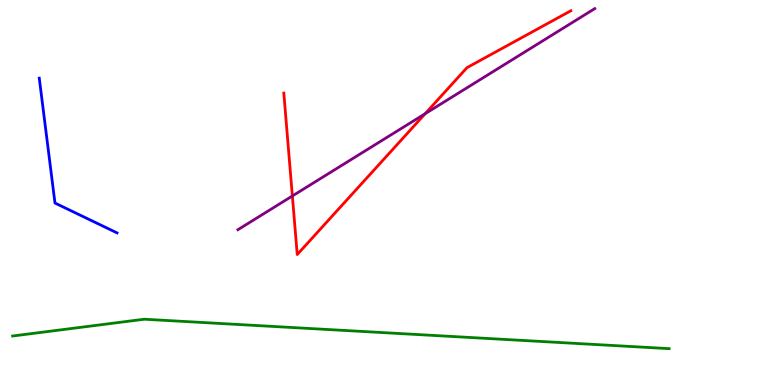[{'lines': ['blue', 'red'], 'intersections': []}, {'lines': ['green', 'red'], 'intersections': []}, {'lines': ['purple', 'red'], 'intersections': [{'x': 3.77, 'y': 4.91}, {'x': 5.49, 'y': 7.05}]}, {'lines': ['blue', 'green'], 'intersections': []}, {'lines': ['blue', 'purple'], 'intersections': []}, {'lines': ['green', 'purple'], 'intersections': []}]